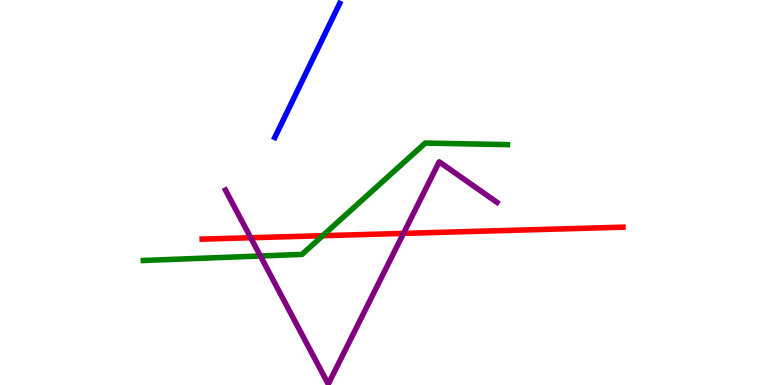[{'lines': ['blue', 'red'], 'intersections': []}, {'lines': ['green', 'red'], 'intersections': [{'x': 4.16, 'y': 3.88}]}, {'lines': ['purple', 'red'], 'intersections': [{'x': 3.24, 'y': 3.82}, {'x': 5.21, 'y': 3.94}]}, {'lines': ['blue', 'green'], 'intersections': []}, {'lines': ['blue', 'purple'], 'intersections': []}, {'lines': ['green', 'purple'], 'intersections': [{'x': 3.36, 'y': 3.35}]}]